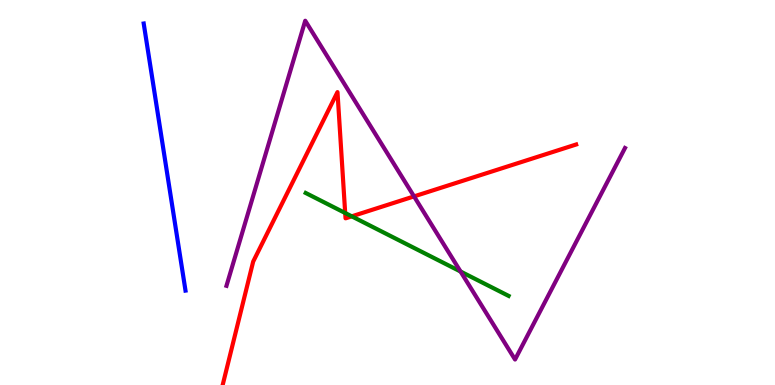[{'lines': ['blue', 'red'], 'intersections': []}, {'lines': ['green', 'red'], 'intersections': [{'x': 4.45, 'y': 4.47}, {'x': 4.54, 'y': 4.38}]}, {'lines': ['purple', 'red'], 'intersections': [{'x': 5.34, 'y': 4.9}]}, {'lines': ['blue', 'green'], 'intersections': []}, {'lines': ['blue', 'purple'], 'intersections': []}, {'lines': ['green', 'purple'], 'intersections': [{'x': 5.94, 'y': 2.95}]}]